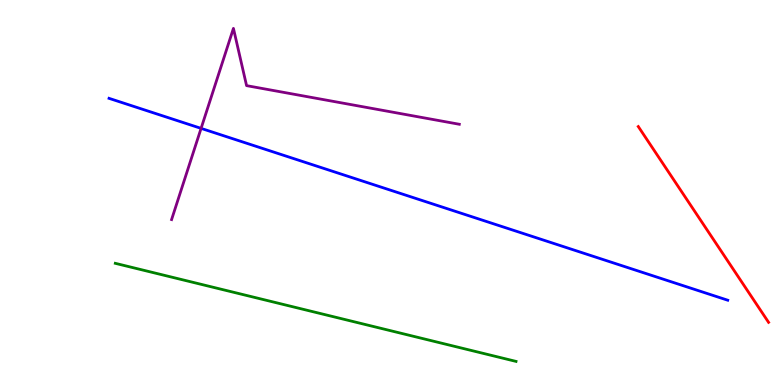[{'lines': ['blue', 'red'], 'intersections': []}, {'lines': ['green', 'red'], 'intersections': []}, {'lines': ['purple', 'red'], 'intersections': []}, {'lines': ['blue', 'green'], 'intersections': []}, {'lines': ['blue', 'purple'], 'intersections': [{'x': 2.59, 'y': 6.67}]}, {'lines': ['green', 'purple'], 'intersections': []}]